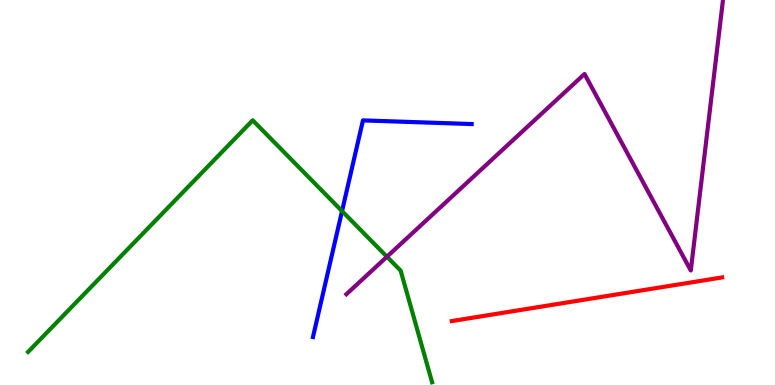[{'lines': ['blue', 'red'], 'intersections': []}, {'lines': ['green', 'red'], 'intersections': []}, {'lines': ['purple', 'red'], 'intersections': []}, {'lines': ['blue', 'green'], 'intersections': [{'x': 4.41, 'y': 4.52}]}, {'lines': ['blue', 'purple'], 'intersections': []}, {'lines': ['green', 'purple'], 'intersections': [{'x': 4.99, 'y': 3.33}]}]